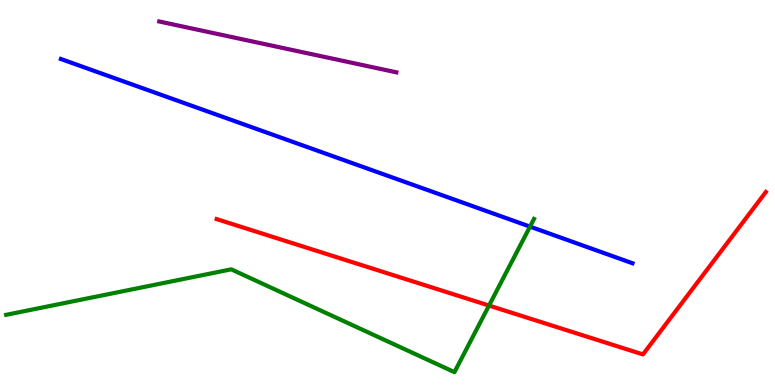[{'lines': ['blue', 'red'], 'intersections': []}, {'lines': ['green', 'red'], 'intersections': [{'x': 6.31, 'y': 2.06}]}, {'lines': ['purple', 'red'], 'intersections': []}, {'lines': ['blue', 'green'], 'intersections': [{'x': 6.84, 'y': 4.11}]}, {'lines': ['blue', 'purple'], 'intersections': []}, {'lines': ['green', 'purple'], 'intersections': []}]